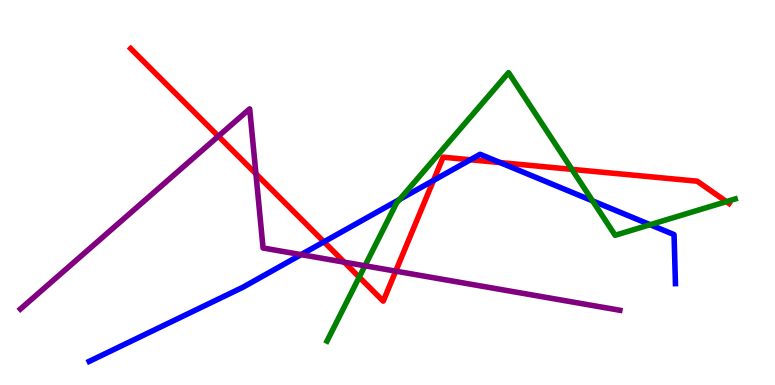[{'lines': ['blue', 'red'], 'intersections': [{'x': 4.18, 'y': 3.72}, {'x': 5.59, 'y': 5.31}, {'x': 6.07, 'y': 5.85}, {'x': 6.45, 'y': 5.78}]}, {'lines': ['green', 'red'], 'intersections': [{'x': 4.64, 'y': 2.8}, {'x': 7.38, 'y': 5.6}, {'x': 9.37, 'y': 4.76}]}, {'lines': ['purple', 'red'], 'intersections': [{'x': 2.82, 'y': 6.46}, {'x': 3.3, 'y': 5.49}, {'x': 4.44, 'y': 3.19}, {'x': 5.11, 'y': 2.96}]}, {'lines': ['blue', 'green'], 'intersections': [{'x': 5.16, 'y': 4.82}, {'x': 7.65, 'y': 4.78}, {'x': 8.39, 'y': 4.16}]}, {'lines': ['blue', 'purple'], 'intersections': [{'x': 3.89, 'y': 3.39}]}, {'lines': ['green', 'purple'], 'intersections': [{'x': 4.71, 'y': 3.1}]}]